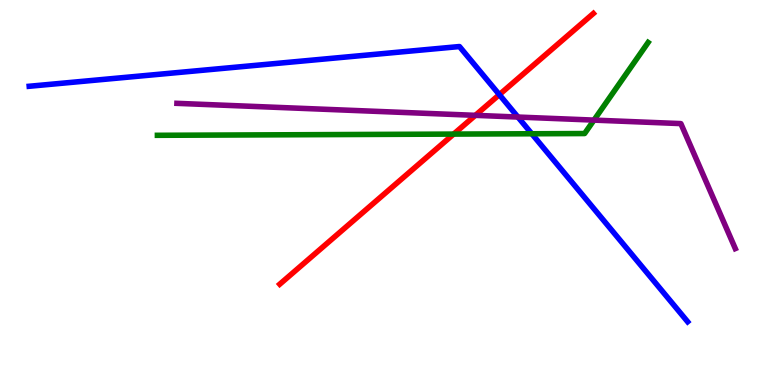[{'lines': ['blue', 'red'], 'intersections': [{'x': 6.44, 'y': 7.54}]}, {'lines': ['green', 'red'], 'intersections': [{'x': 5.85, 'y': 6.52}]}, {'lines': ['purple', 'red'], 'intersections': [{'x': 6.13, 'y': 7.0}]}, {'lines': ['blue', 'green'], 'intersections': [{'x': 6.86, 'y': 6.53}]}, {'lines': ['blue', 'purple'], 'intersections': [{'x': 6.68, 'y': 6.96}]}, {'lines': ['green', 'purple'], 'intersections': [{'x': 7.66, 'y': 6.88}]}]